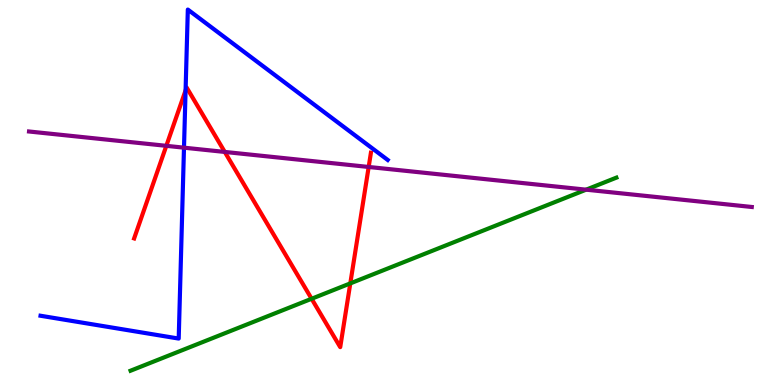[{'lines': ['blue', 'red'], 'intersections': [{'x': 2.39, 'y': 7.65}]}, {'lines': ['green', 'red'], 'intersections': [{'x': 4.02, 'y': 2.24}, {'x': 4.52, 'y': 2.64}]}, {'lines': ['purple', 'red'], 'intersections': [{'x': 2.15, 'y': 6.21}, {'x': 2.9, 'y': 6.05}, {'x': 4.76, 'y': 5.66}]}, {'lines': ['blue', 'green'], 'intersections': []}, {'lines': ['blue', 'purple'], 'intersections': [{'x': 2.37, 'y': 6.16}]}, {'lines': ['green', 'purple'], 'intersections': [{'x': 7.56, 'y': 5.07}]}]